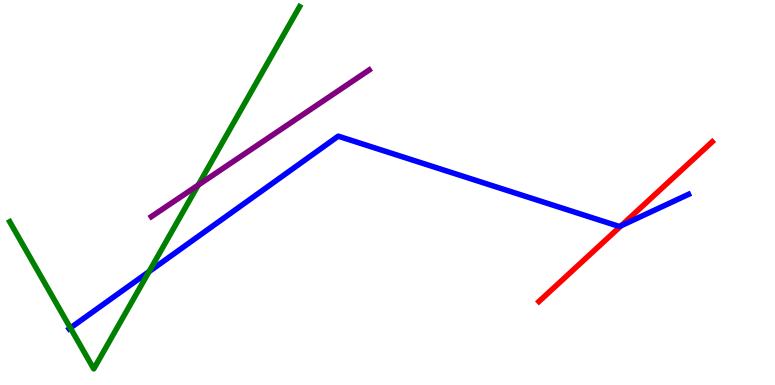[{'lines': ['blue', 'red'], 'intersections': [{'x': 8.02, 'y': 4.14}]}, {'lines': ['green', 'red'], 'intersections': []}, {'lines': ['purple', 'red'], 'intersections': []}, {'lines': ['blue', 'green'], 'intersections': [{'x': 0.908, 'y': 1.48}, {'x': 1.92, 'y': 2.94}]}, {'lines': ['blue', 'purple'], 'intersections': []}, {'lines': ['green', 'purple'], 'intersections': [{'x': 2.56, 'y': 5.19}]}]